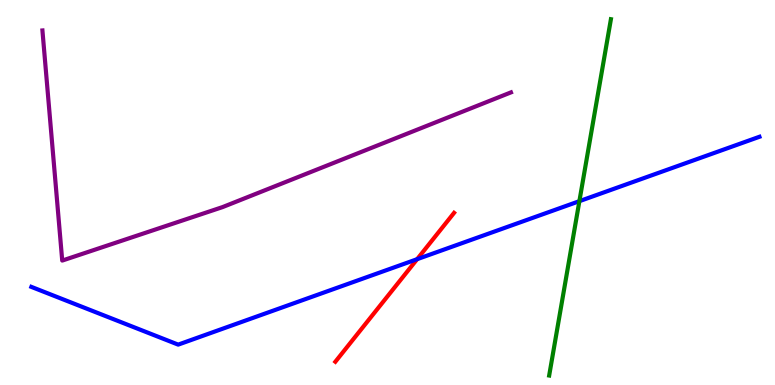[{'lines': ['blue', 'red'], 'intersections': [{'x': 5.38, 'y': 3.27}]}, {'lines': ['green', 'red'], 'intersections': []}, {'lines': ['purple', 'red'], 'intersections': []}, {'lines': ['blue', 'green'], 'intersections': [{'x': 7.48, 'y': 4.77}]}, {'lines': ['blue', 'purple'], 'intersections': []}, {'lines': ['green', 'purple'], 'intersections': []}]